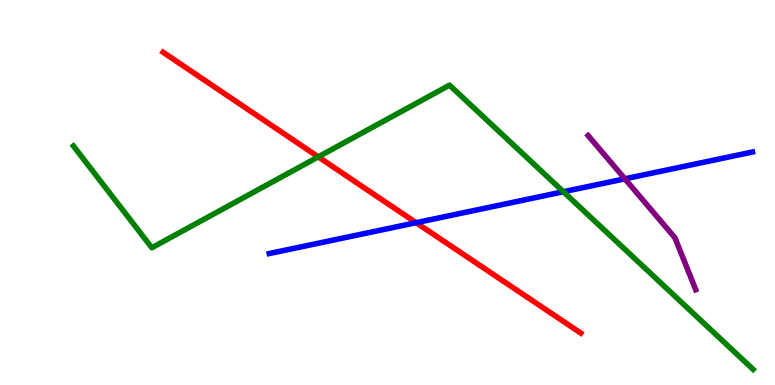[{'lines': ['blue', 'red'], 'intersections': [{'x': 5.37, 'y': 4.22}]}, {'lines': ['green', 'red'], 'intersections': [{'x': 4.11, 'y': 5.93}]}, {'lines': ['purple', 'red'], 'intersections': []}, {'lines': ['blue', 'green'], 'intersections': [{'x': 7.27, 'y': 5.02}]}, {'lines': ['blue', 'purple'], 'intersections': [{'x': 8.06, 'y': 5.36}]}, {'lines': ['green', 'purple'], 'intersections': []}]